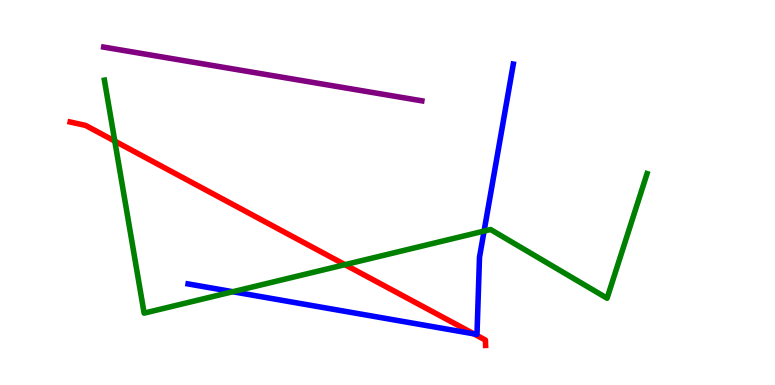[{'lines': ['blue', 'red'], 'intersections': [{'x': 6.11, 'y': 1.33}]}, {'lines': ['green', 'red'], 'intersections': [{'x': 1.48, 'y': 6.33}, {'x': 4.45, 'y': 3.13}]}, {'lines': ['purple', 'red'], 'intersections': []}, {'lines': ['blue', 'green'], 'intersections': [{'x': 3.0, 'y': 2.42}, {'x': 6.25, 'y': 4.0}]}, {'lines': ['blue', 'purple'], 'intersections': []}, {'lines': ['green', 'purple'], 'intersections': []}]